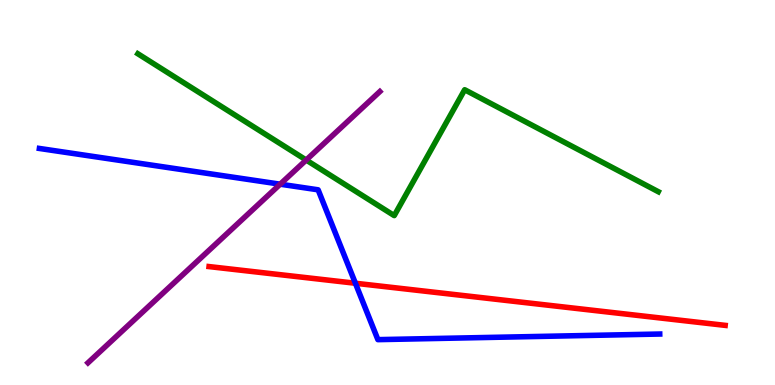[{'lines': ['blue', 'red'], 'intersections': [{'x': 4.59, 'y': 2.64}]}, {'lines': ['green', 'red'], 'intersections': []}, {'lines': ['purple', 'red'], 'intersections': []}, {'lines': ['blue', 'green'], 'intersections': []}, {'lines': ['blue', 'purple'], 'intersections': [{'x': 3.62, 'y': 5.22}]}, {'lines': ['green', 'purple'], 'intersections': [{'x': 3.95, 'y': 5.84}]}]